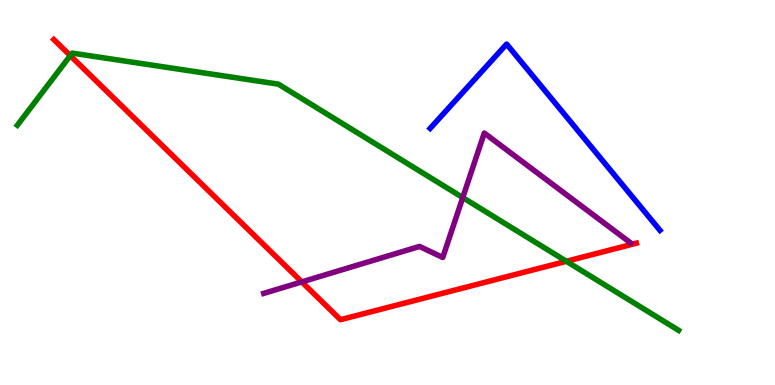[{'lines': ['blue', 'red'], 'intersections': []}, {'lines': ['green', 'red'], 'intersections': [{'x': 0.907, 'y': 8.55}, {'x': 7.31, 'y': 3.21}]}, {'lines': ['purple', 'red'], 'intersections': [{'x': 3.89, 'y': 2.68}]}, {'lines': ['blue', 'green'], 'intersections': []}, {'lines': ['blue', 'purple'], 'intersections': []}, {'lines': ['green', 'purple'], 'intersections': [{'x': 5.97, 'y': 4.87}]}]